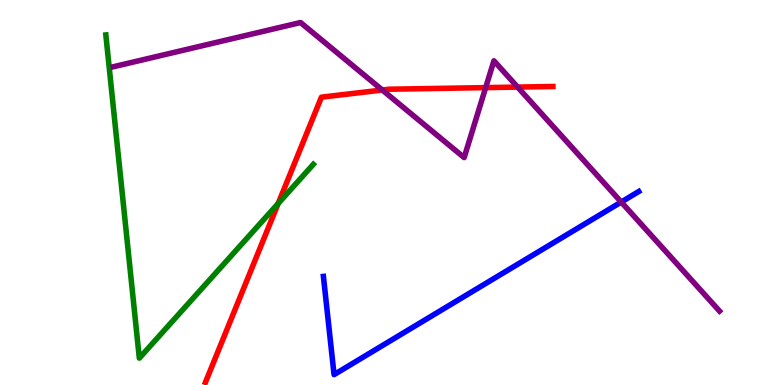[{'lines': ['blue', 'red'], 'intersections': []}, {'lines': ['green', 'red'], 'intersections': [{'x': 3.59, 'y': 4.71}]}, {'lines': ['purple', 'red'], 'intersections': [{'x': 4.93, 'y': 7.66}, {'x': 6.27, 'y': 7.72}, {'x': 6.68, 'y': 7.74}]}, {'lines': ['blue', 'green'], 'intersections': []}, {'lines': ['blue', 'purple'], 'intersections': [{'x': 8.02, 'y': 4.75}]}, {'lines': ['green', 'purple'], 'intersections': []}]